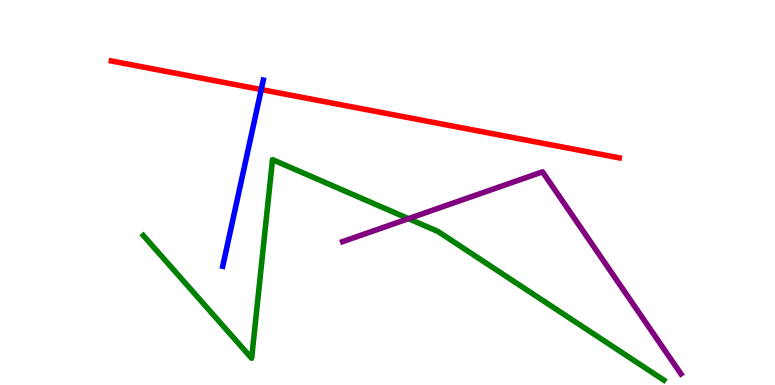[{'lines': ['blue', 'red'], 'intersections': [{'x': 3.37, 'y': 7.67}]}, {'lines': ['green', 'red'], 'intersections': []}, {'lines': ['purple', 'red'], 'intersections': []}, {'lines': ['blue', 'green'], 'intersections': []}, {'lines': ['blue', 'purple'], 'intersections': []}, {'lines': ['green', 'purple'], 'intersections': [{'x': 5.27, 'y': 4.32}]}]